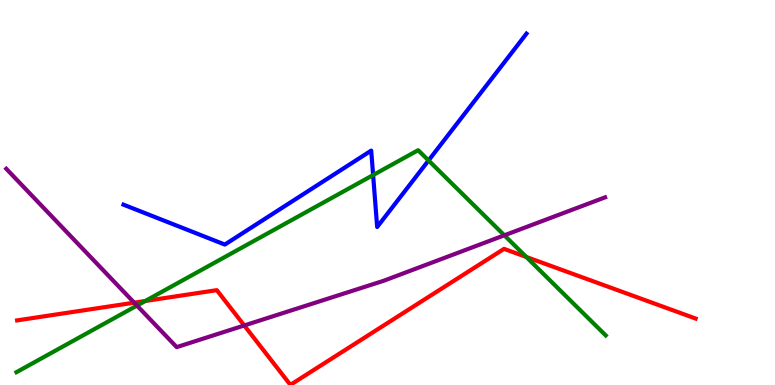[{'lines': ['blue', 'red'], 'intersections': []}, {'lines': ['green', 'red'], 'intersections': [{'x': 1.87, 'y': 2.18}, {'x': 6.79, 'y': 3.33}]}, {'lines': ['purple', 'red'], 'intersections': [{'x': 1.73, 'y': 2.14}, {'x': 3.15, 'y': 1.55}]}, {'lines': ['blue', 'green'], 'intersections': [{'x': 4.81, 'y': 5.45}, {'x': 5.53, 'y': 5.83}]}, {'lines': ['blue', 'purple'], 'intersections': []}, {'lines': ['green', 'purple'], 'intersections': [{'x': 1.77, 'y': 2.06}, {'x': 6.51, 'y': 3.89}]}]